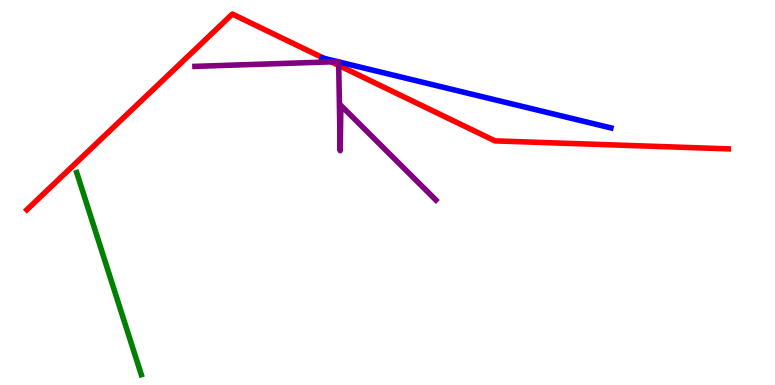[{'lines': ['blue', 'red'], 'intersections': [{'x': 4.18, 'y': 8.48}]}, {'lines': ['green', 'red'], 'intersections': []}, {'lines': ['purple', 'red'], 'intersections': [{'x': 4.28, 'y': 8.39}, {'x': 4.37, 'y': 8.3}]}, {'lines': ['blue', 'green'], 'intersections': []}, {'lines': ['blue', 'purple'], 'intersections': [{'x': 4.36, 'y': 8.4}, {'x': 4.37, 'y': 8.39}]}, {'lines': ['green', 'purple'], 'intersections': []}]